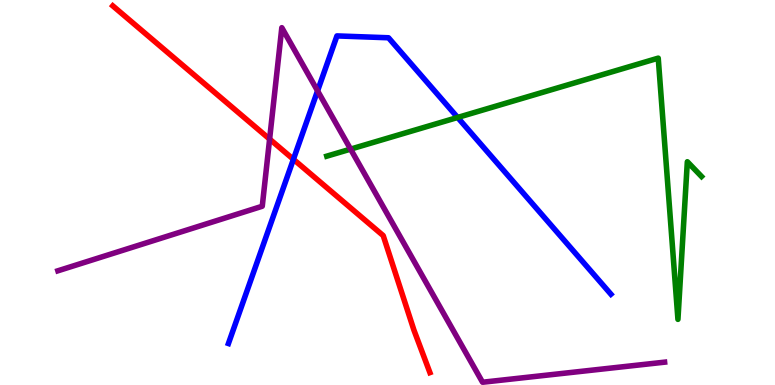[{'lines': ['blue', 'red'], 'intersections': [{'x': 3.79, 'y': 5.86}]}, {'lines': ['green', 'red'], 'intersections': []}, {'lines': ['purple', 'red'], 'intersections': [{'x': 3.48, 'y': 6.39}]}, {'lines': ['blue', 'green'], 'intersections': [{'x': 5.9, 'y': 6.95}]}, {'lines': ['blue', 'purple'], 'intersections': [{'x': 4.1, 'y': 7.64}]}, {'lines': ['green', 'purple'], 'intersections': [{'x': 4.52, 'y': 6.13}]}]